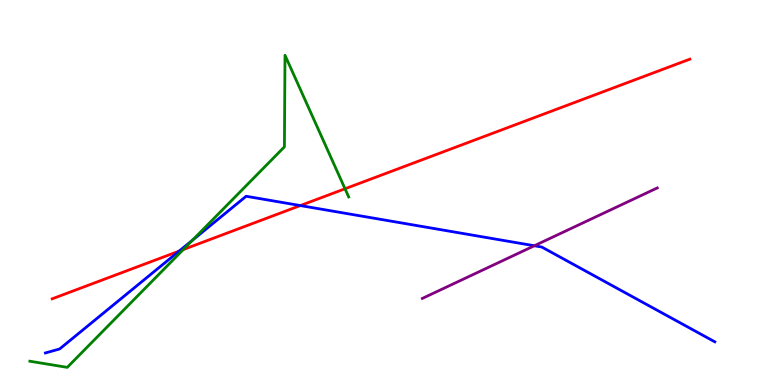[{'lines': ['blue', 'red'], 'intersections': [{'x': 2.31, 'y': 3.48}, {'x': 3.88, 'y': 4.66}]}, {'lines': ['green', 'red'], 'intersections': [{'x': 2.36, 'y': 3.52}, {'x': 4.45, 'y': 5.1}]}, {'lines': ['purple', 'red'], 'intersections': []}, {'lines': ['blue', 'green'], 'intersections': [{'x': 2.49, 'y': 3.76}]}, {'lines': ['blue', 'purple'], 'intersections': [{'x': 6.89, 'y': 3.62}]}, {'lines': ['green', 'purple'], 'intersections': []}]